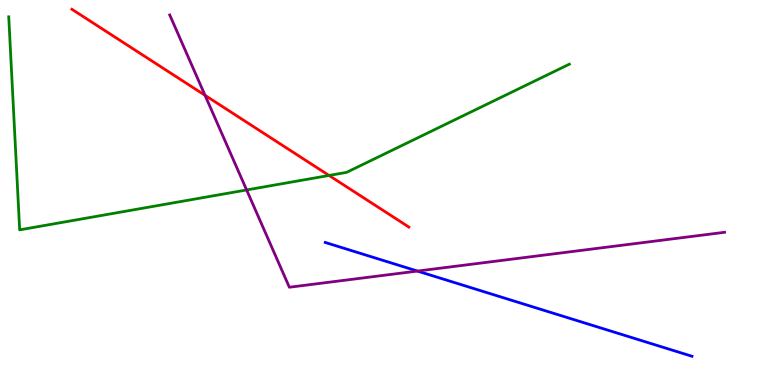[{'lines': ['blue', 'red'], 'intersections': []}, {'lines': ['green', 'red'], 'intersections': [{'x': 4.25, 'y': 5.44}]}, {'lines': ['purple', 'red'], 'intersections': [{'x': 2.65, 'y': 7.52}]}, {'lines': ['blue', 'green'], 'intersections': []}, {'lines': ['blue', 'purple'], 'intersections': [{'x': 5.39, 'y': 2.96}]}, {'lines': ['green', 'purple'], 'intersections': [{'x': 3.18, 'y': 5.07}]}]